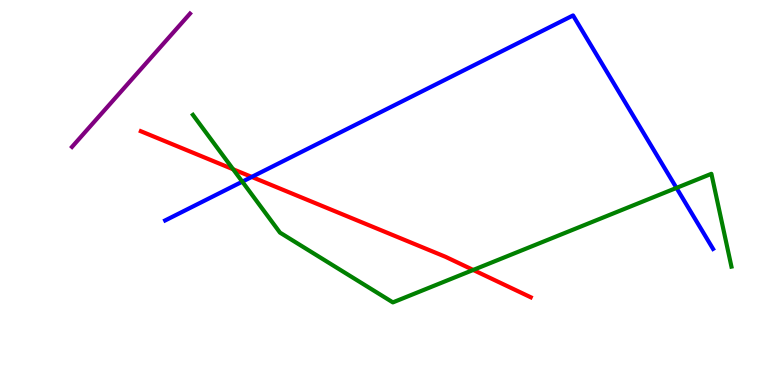[{'lines': ['blue', 'red'], 'intersections': [{'x': 3.25, 'y': 5.4}]}, {'lines': ['green', 'red'], 'intersections': [{'x': 3.01, 'y': 5.6}, {'x': 6.11, 'y': 2.99}]}, {'lines': ['purple', 'red'], 'intersections': []}, {'lines': ['blue', 'green'], 'intersections': [{'x': 3.13, 'y': 5.28}, {'x': 8.73, 'y': 5.12}]}, {'lines': ['blue', 'purple'], 'intersections': []}, {'lines': ['green', 'purple'], 'intersections': []}]